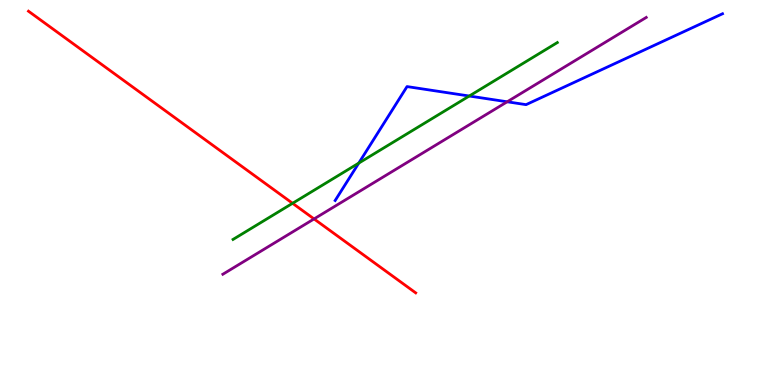[{'lines': ['blue', 'red'], 'intersections': []}, {'lines': ['green', 'red'], 'intersections': [{'x': 3.78, 'y': 4.72}]}, {'lines': ['purple', 'red'], 'intersections': [{'x': 4.05, 'y': 4.31}]}, {'lines': ['blue', 'green'], 'intersections': [{'x': 4.63, 'y': 5.76}, {'x': 6.06, 'y': 7.51}]}, {'lines': ['blue', 'purple'], 'intersections': [{'x': 6.54, 'y': 7.36}]}, {'lines': ['green', 'purple'], 'intersections': []}]